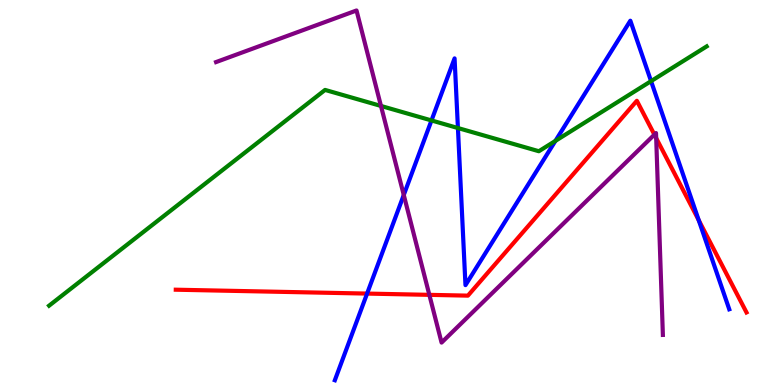[{'lines': ['blue', 'red'], 'intersections': [{'x': 4.74, 'y': 2.37}, {'x': 9.02, 'y': 4.28}]}, {'lines': ['green', 'red'], 'intersections': []}, {'lines': ['purple', 'red'], 'intersections': [{'x': 5.54, 'y': 2.34}, {'x': 8.44, 'y': 6.5}, {'x': 8.47, 'y': 6.41}]}, {'lines': ['blue', 'green'], 'intersections': [{'x': 5.57, 'y': 6.87}, {'x': 5.91, 'y': 6.67}, {'x': 7.17, 'y': 6.34}, {'x': 8.4, 'y': 7.89}]}, {'lines': ['blue', 'purple'], 'intersections': [{'x': 5.21, 'y': 4.94}]}, {'lines': ['green', 'purple'], 'intersections': [{'x': 4.92, 'y': 7.25}]}]